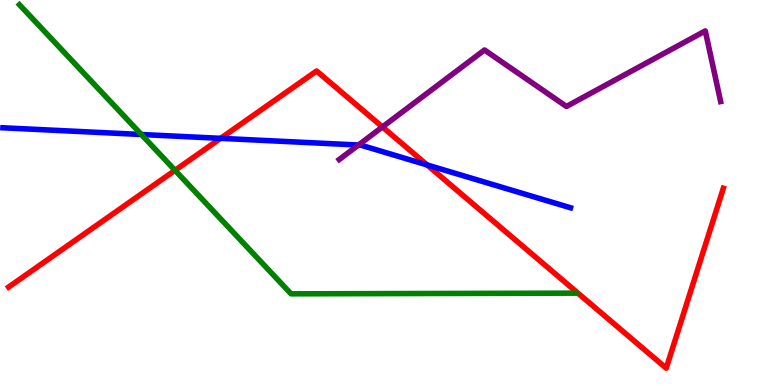[{'lines': ['blue', 'red'], 'intersections': [{'x': 2.85, 'y': 6.41}, {'x': 5.51, 'y': 5.72}]}, {'lines': ['green', 'red'], 'intersections': [{'x': 2.26, 'y': 5.58}]}, {'lines': ['purple', 'red'], 'intersections': [{'x': 4.93, 'y': 6.7}]}, {'lines': ['blue', 'green'], 'intersections': [{'x': 1.82, 'y': 6.51}]}, {'lines': ['blue', 'purple'], 'intersections': [{'x': 4.63, 'y': 6.23}]}, {'lines': ['green', 'purple'], 'intersections': []}]